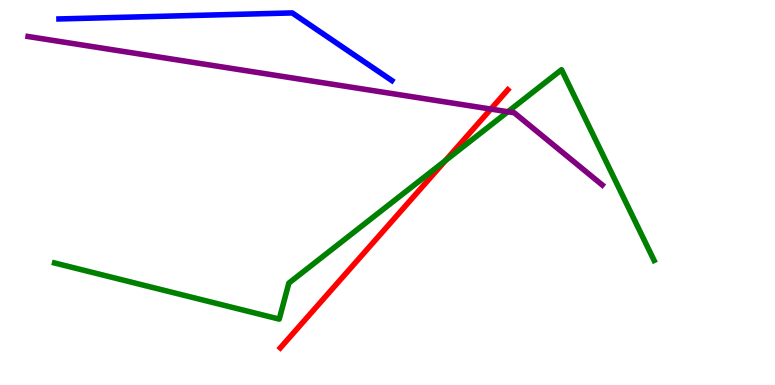[{'lines': ['blue', 'red'], 'intersections': []}, {'lines': ['green', 'red'], 'intersections': [{'x': 5.75, 'y': 5.83}]}, {'lines': ['purple', 'red'], 'intersections': [{'x': 6.33, 'y': 7.17}]}, {'lines': ['blue', 'green'], 'intersections': []}, {'lines': ['blue', 'purple'], 'intersections': []}, {'lines': ['green', 'purple'], 'intersections': [{'x': 6.55, 'y': 7.1}]}]